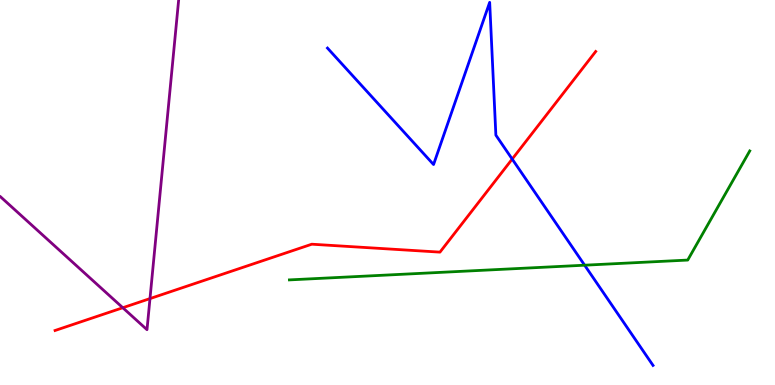[{'lines': ['blue', 'red'], 'intersections': [{'x': 6.61, 'y': 5.87}]}, {'lines': ['green', 'red'], 'intersections': []}, {'lines': ['purple', 'red'], 'intersections': [{'x': 1.58, 'y': 2.01}, {'x': 1.94, 'y': 2.24}]}, {'lines': ['blue', 'green'], 'intersections': [{'x': 7.54, 'y': 3.11}]}, {'lines': ['blue', 'purple'], 'intersections': []}, {'lines': ['green', 'purple'], 'intersections': []}]